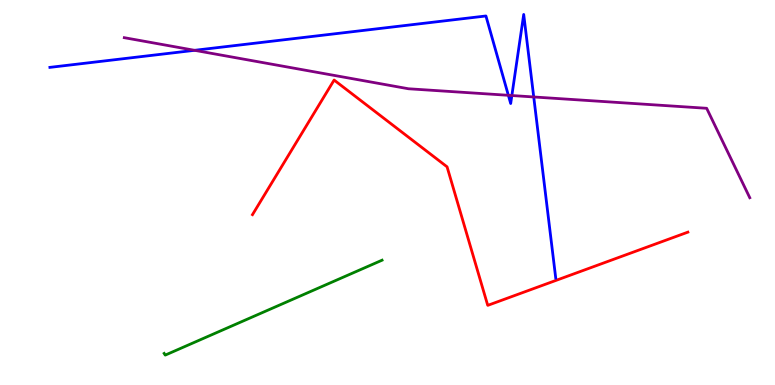[{'lines': ['blue', 'red'], 'intersections': []}, {'lines': ['green', 'red'], 'intersections': []}, {'lines': ['purple', 'red'], 'intersections': []}, {'lines': ['blue', 'green'], 'intersections': []}, {'lines': ['blue', 'purple'], 'intersections': [{'x': 2.51, 'y': 8.69}, {'x': 6.56, 'y': 7.52}, {'x': 6.6, 'y': 7.52}, {'x': 6.89, 'y': 7.48}]}, {'lines': ['green', 'purple'], 'intersections': []}]